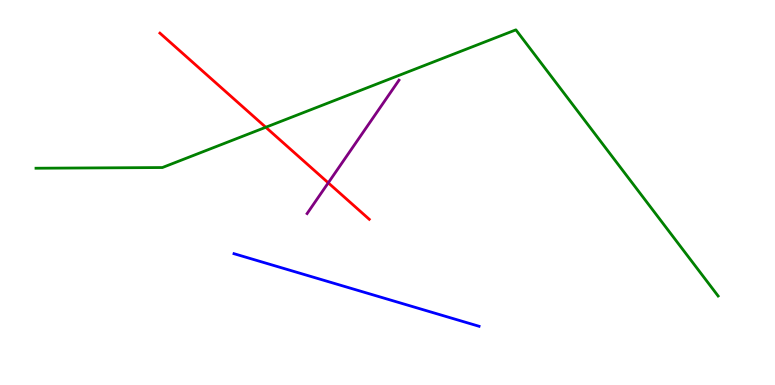[{'lines': ['blue', 'red'], 'intersections': []}, {'lines': ['green', 'red'], 'intersections': [{'x': 3.43, 'y': 6.69}]}, {'lines': ['purple', 'red'], 'intersections': [{'x': 4.24, 'y': 5.25}]}, {'lines': ['blue', 'green'], 'intersections': []}, {'lines': ['blue', 'purple'], 'intersections': []}, {'lines': ['green', 'purple'], 'intersections': []}]